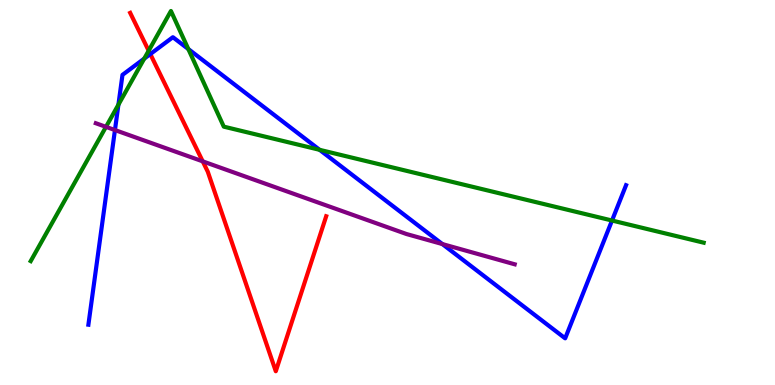[{'lines': ['blue', 'red'], 'intersections': [{'x': 1.94, 'y': 8.6}]}, {'lines': ['green', 'red'], 'intersections': [{'x': 1.92, 'y': 8.68}]}, {'lines': ['purple', 'red'], 'intersections': [{'x': 2.62, 'y': 5.81}]}, {'lines': ['blue', 'green'], 'intersections': [{'x': 1.53, 'y': 7.28}, {'x': 1.86, 'y': 8.48}, {'x': 2.43, 'y': 8.73}, {'x': 4.12, 'y': 6.11}, {'x': 7.9, 'y': 4.27}]}, {'lines': ['blue', 'purple'], 'intersections': [{'x': 1.48, 'y': 6.62}, {'x': 5.71, 'y': 3.66}]}, {'lines': ['green', 'purple'], 'intersections': [{'x': 1.37, 'y': 6.71}]}]